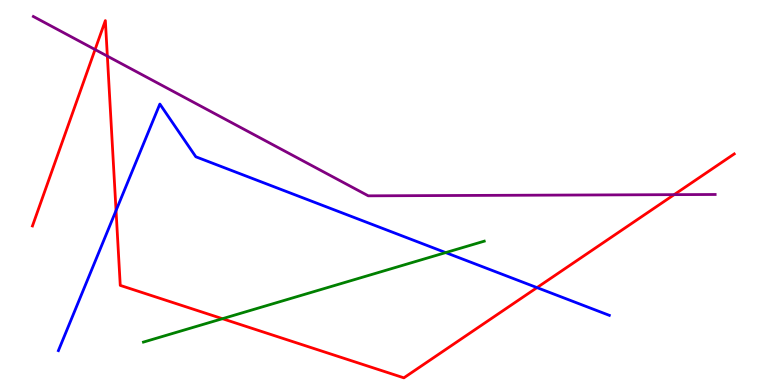[{'lines': ['blue', 'red'], 'intersections': [{'x': 1.5, 'y': 4.53}, {'x': 6.93, 'y': 2.53}]}, {'lines': ['green', 'red'], 'intersections': [{'x': 2.87, 'y': 1.72}]}, {'lines': ['purple', 'red'], 'intersections': [{'x': 1.23, 'y': 8.71}, {'x': 1.39, 'y': 8.54}, {'x': 8.7, 'y': 4.94}]}, {'lines': ['blue', 'green'], 'intersections': [{'x': 5.75, 'y': 3.44}]}, {'lines': ['blue', 'purple'], 'intersections': []}, {'lines': ['green', 'purple'], 'intersections': []}]